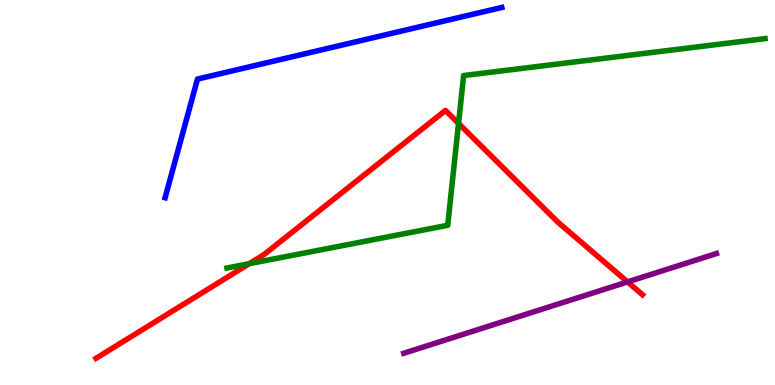[{'lines': ['blue', 'red'], 'intersections': []}, {'lines': ['green', 'red'], 'intersections': [{'x': 3.22, 'y': 3.15}, {'x': 5.92, 'y': 6.79}]}, {'lines': ['purple', 'red'], 'intersections': [{'x': 8.1, 'y': 2.68}]}, {'lines': ['blue', 'green'], 'intersections': []}, {'lines': ['blue', 'purple'], 'intersections': []}, {'lines': ['green', 'purple'], 'intersections': []}]